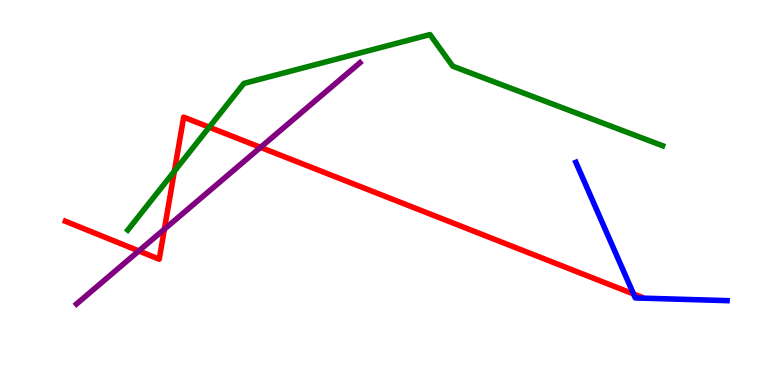[{'lines': ['blue', 'red'], 'intersections': [{'x': 8.17, 'y': 2.36}]}, {'lines': ['green', 'red'], 'intersections': [{'x': 2.25, 'y': 5.55}, {'x': 2.7, 'y': 6.7}]}, {'lines': ['purple', 'red'], 'intersections': [{'x': 1.79, 'y': 3.48}, {'x': 2.12, 'y': 4.05}, {'x': 3.36, 'y': 6.17}]}, {'lines': ['blue', 'green'], 'intersections': []}, {'lines': ['blue', 'purple'], 'intersections': []}, {'lines': ['green', 'purple'], 'intersections': []}]